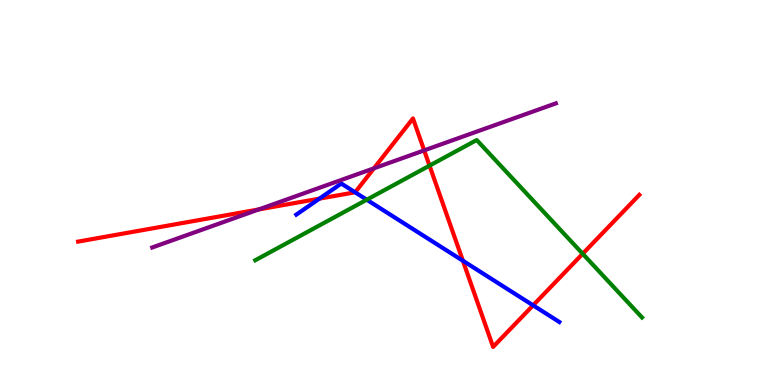[{'lines': ['blue', 'red'], 'intersections': [{'x': 4.12, 'y': 4.84}, {'x': 4.58, 'y': 5.01}, {'x': 5.97, 'y': 3.23}, {'x': 6.88, 'y': 2.07}]}, {'lines': ['green', 'red'], 'intersections': [{'x': 5.54, 'y': 5.7}, {'x': 7.52, 'y': 3.41}]}, {'lines': ['purple', 'red'], 'intersections': [{'x': 3.34, 'y': 4.56}, {'x': 4.82, 'y': 5.63}, {'x': 5.47, 'y': 6.09}]}, {'lines': ['blue', 'green'], 'intersections': [{'x': 4.73, 'y': 4.81}]}, {'lines': ['blue', 'purple'], 'intersections': []}, {'lines': ['green', 'purple'], 'intersections': []}]